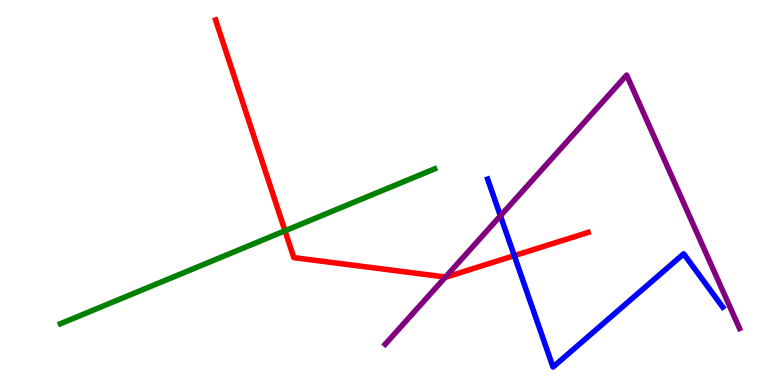[{'lines': ['blue', 'red'], 'intersections': [{'x': 6.64, 'y': 3.36}]}, {'lines': ['green', 'red'], 'intersections': [{'x': 3.68, 'y': 4.01}]}, {'lines': ['purple', 'red'], 'intersections': [{'x': 5.75, 'y': 2.8}]}, {'lines': ['blue', 'green'], 'intersections': []}, {'lines': ['blue', 'purple'], 'intersections': [{'x': 6.46, 'y': 4.39}]}, {'lines': ['green', 'purple'], 'intersections': []}]